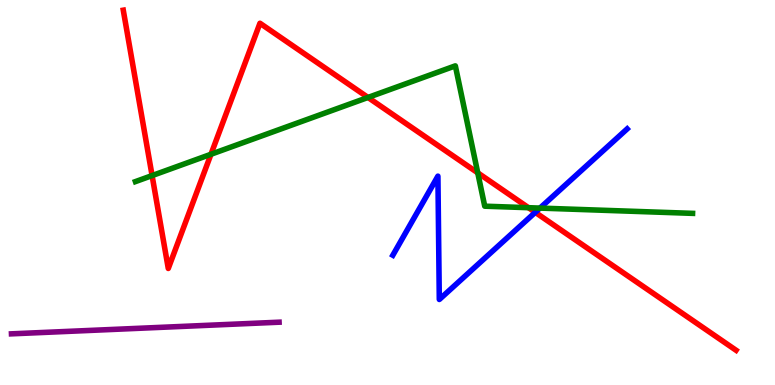[{'lines': ['blue', 'red'], 'intersections': [{'x': 6.91, 'y': 4.48}]}, {'lines': ['green', 'red'], 'intersections': [{'x': 1.96, 'y': 5.44}, {'x': 2.72, 'y': 5.99}, {'x': 4.75, 'y': 7.47}, {'x': 6.16, 'y': 5.51}, {'x': 6.82, 'y': 4.61}]}, {'lines': ['purple', 'red'], 'intersections': []}, {'lines': ['blue', 'green'], 'intersections': [{'x': 6.97, 'y': 4.59}]}, {'lines': ['blue', 'purple'], 'intersections': []}, {'lines': ['green', 'purple'], 'intersections': []}]